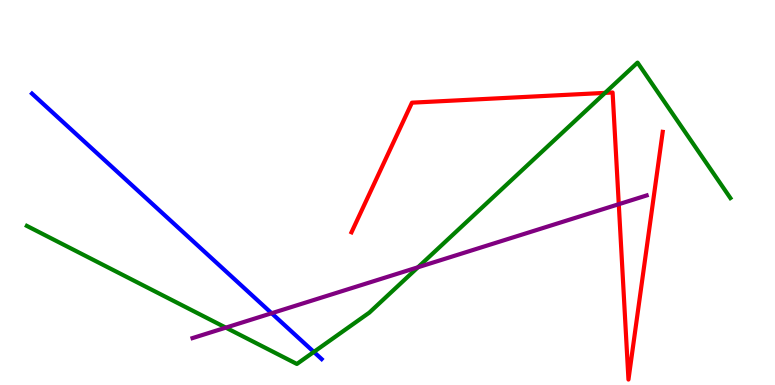[{'lines': ['blue', 'red'], 'intersections': []}, {'lines': ['green', 'red'], 'intersections': [{'x': 7.81, 'y': 7.59}]}, {'lines': ['purple', 'red'], 'intersections': [{'x': 7.98, 'y': 4.7}]}, {'lines': ['blue', 'green'], 'intersections': [{'x': 4.05, 'y': 0.859}]}, {'lines': ['blue', 'purple'], 'intersections': [{'x': 3.5, 'y': 1.86}]}, {'lines': ['green', 'purple'], 'intersections': [{'x': 2.91, 'y': 1.49}, {'x': 5.39, 'y': 3.06}]}]